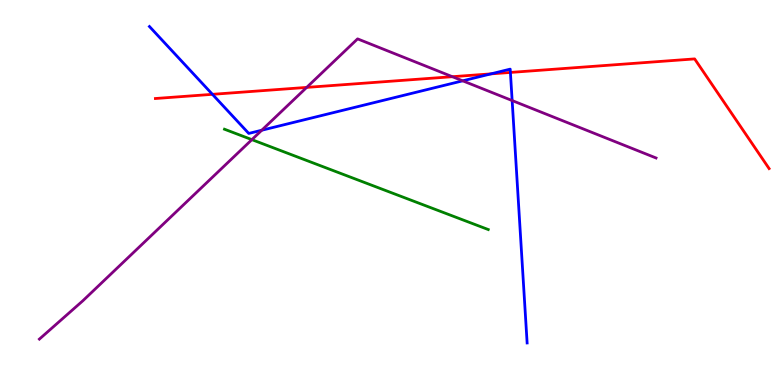[{'lines': ['blue', 'red'], 'intersections': [{'x': 2.74, 'y': 7.55}, {'x': 6.34, 'y': 8.08}, {'x': 6.59, 'y': 8.12}]}, {'lines': ['green', 'red'], 'intersections': []}, {'lines': ['purple', 'red'], 'intersections': [{'x': 3.96, 'y': 7.73}, {'x': 5.84, 'y': 8.01}]}, {'lines': ['blue', 'green'], 'intersections': []}, {'lines': ['blue', 'purple'], 'intersections': [{'x': 3.38, 'y': 6.62}, {'x': 5.97, 'y': 7.9}, {'x': 6.61, 'y': 7.39}]}, {'lines': ['green', 'purple'], 'intersections': [{'x': 3.25, 'y': 6.37}]}]